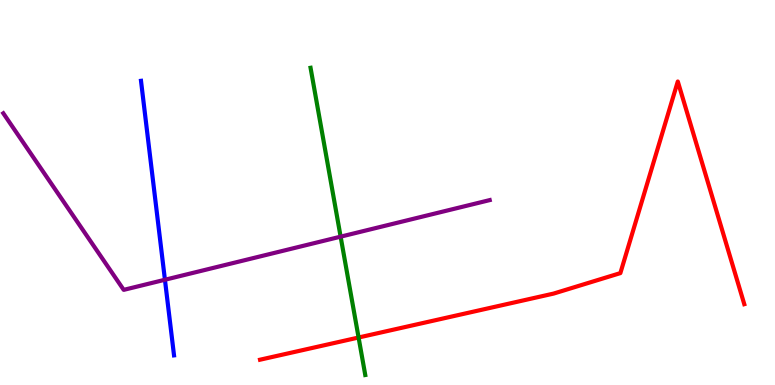[{'lines': ['blue', 'red'], 'intersections': []}, {'lines': ['green', 'red'], 'intersections': [{'x': 4.63, 'y': 1.23}]}, {'lines': ['purple', 'red'], 'intersections': []}, {'lines': ['blue', 'green'], 'intersections': []}, {'lines': ['blue', 'purple'], 'intersections': [{'x': 2.13, 'y': 2.73}]}, {'lines': ['green', 'purple'], 'intersections': [{'x': 4.4, 'y': 3.85}]}]